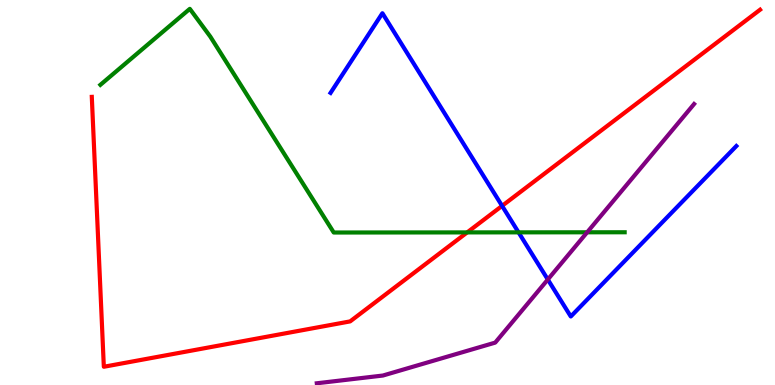[{'lines': ['blue', 'red'], 'intersections': [{'x': 6.48, 'y': 4.65}]}, {'lines': ['green', 'red'], 'intersections': [{'x': 6.03, 'y': 3.96}]}, {'lines': ['purple', 'red'], 'intersections': []}, {'lines': ['blue', 'green'], 'intersections': [{'x': 6.69, 'y': 3.96}]}, {'lines': ['blue', 'purple'], 'intersections': [{'x': 7.07, 'y': 2.74}]}, {'lines': ['green', 'purple'], 'intersections': [{'x': 7.58, 'y': 3.97}]}]